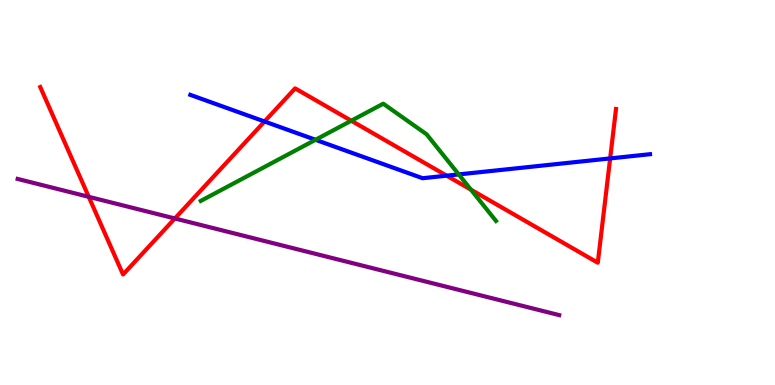[{'lines': ['blue', 'red'], 'intersections': [{'x': 3.41, 'y': 6.84}, {'x': 5.76, 'y': 5.44}, {'x': 7.87, 'y': 5.89}]}, {'lines': ['green', 'red'], 'intersections': [{'x': 4.53, 'y': 6.86}, {'x': 6.08, 'y': 5.07}]}, {'lines': ['purple', 'red'], 'intersections': [{'x': 1.15, 'y': 4.89}, {'x': 2.26, 'y': 4.33}]}, {'lines': ['blue', 'green'], 'intersections': [{'x': 4.07, 'y': 6.37}, {'x': 5.92, 'y': 5.47}]}, {'lines': ['blue', 'purple'], 'intersections': []}, {'lines': ['green', 'purple'], 'intersections': []}]